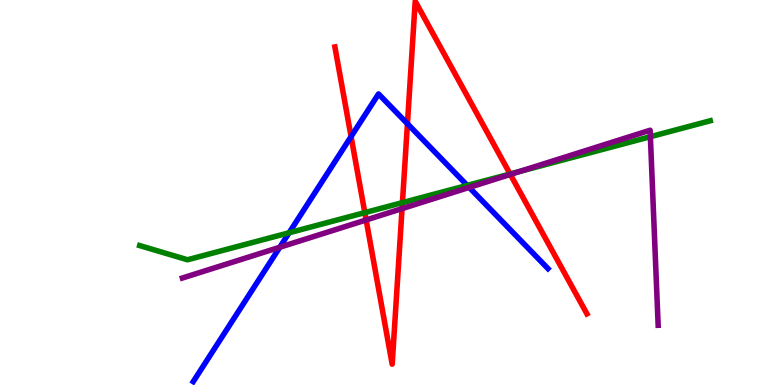[{'lines': ['blue', 'red'], 'intersections': [{'x': 4.53, 'y': 6.45}, {'x': 5.26, 'y': 6.79}]}, {'lines': ['green', 'red'], 'intersections': [{'x': 4.71, 'y': 4.48}, {'x': 5.19, 'y': 4.74}, {'x': 6.58, 'y': 5.48}]}, {'lines': ['purple', 'red'], 'intersections': [{'x': 4.72, 'y': 4.29}, {'x': 5.19, 'y': 4.58}, {'x': 6.58, 'y': 5.47}]}, {'lines': ['blue', 'green'], 'intersections': [{'x': 3.73, 'y': 3.95}, {'x': 6.03, 'y': 5.18}]}, {'lines': ['blue', 'purple'], 'intersections': [{'x': 3.61, 'y': 3.58}, {'x': 6.05, 'y': 5.13}]}, {'lines': ['green', 'purple'], 'intersections': [{'x': 6.71, 'y': 5.55}, {'x': 8.39, 'y': 6.45}]}]